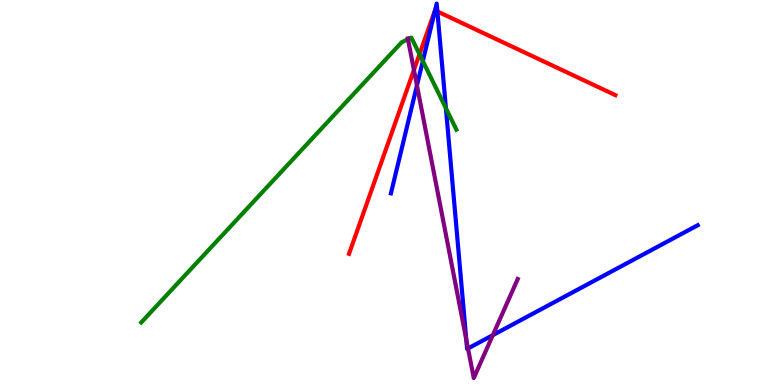[{'lines': ['blue', 'red'], 'intersections': [{'x': 5.61, 'y': 9.73}, {'x': 5.64, 'y': 9.7}]}, {'lines': ['green', 'red'], 'intersections': [{'x': 5.41, 'y': 8.59}]}, {'lines': ['purple', 'red'], 'intersections': [{'x': 5.34, 'y': 8.18}]}, {'lines': ['blue', 'green'], 'intersections': [{'x': 5.46, 'y': 8.41}, {'x': 5.75, 'y': 7.19}]}, {'lines': ['blue', 'purple'], 'intersections': [{'x': 5.38, 'y': 7.78}, {'x': 6.02, 'y': 1.18}, {'x': 6.04, 'y': 0.949}, {'x': 6.36, 'y': 1.29}]}, {'lines': ['green', 'purple'], 'intersections': [{'x': 5.26, 'y': 8.98}]}]